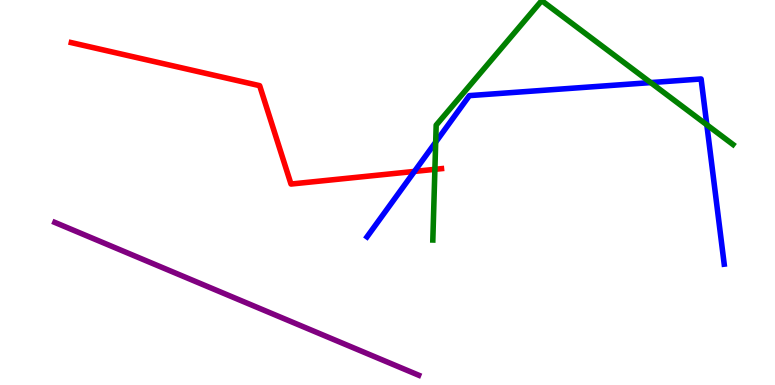[{'lines': ['blue', 'red'], 'intersections': [{'x': 5.35, 'y': 5.55}]}, {'lines': ['green', 'red'], 'intersections': [{'x': 5.61, 'y': 5.6}]}, {'lines': ['purple', 'red'], 'intersections': []}, {'lines': ['blue', 'green'], 'intersections': [{'x': 5.62, 'y': 6.31}, {'x': 8.4, 'y': 7.85}, {'x': 9.12, 'y': 6.76}]}, {'lines': ['blue', 'purple'], 'intersections': []}, {'lines': ['green', 'purple'], 'intersections': []}]